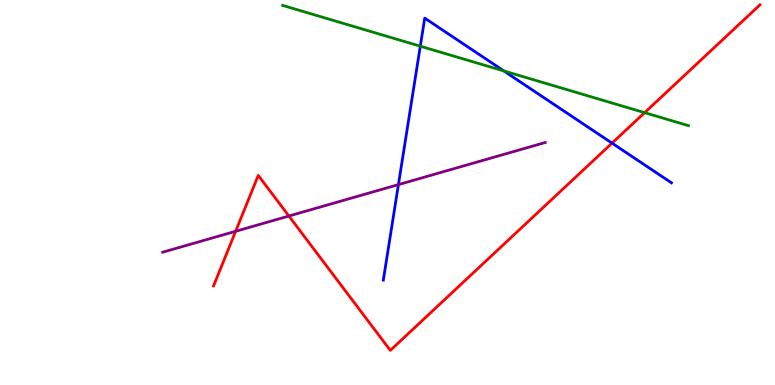[{'lines': ['blue', 'red'], 'intersections': [{'x': 7.9, 'y': 6.28}]}, {'lines': ['green', 'red'], 'intersections': [{'x': 8.32, 'y': 7.07}]}, {'lines': ['purple', 'red'], 'intersections': [{'x': 3.04, 'y': 3.99}, {'x': 3.73, 'y': 4.39}]}, {'lines': ['blue', 'green'], 'intersections': [{'x': 5.42, 'y': 8.8}, {'x': 6.5, 'y': 8.16}]}, {'lines': ['blue', 'purple'], 'intersections': [{'x': 5.14, 'y': 5.2}]}, {'lines': ['green', 'purple'], 'intersections': []}]